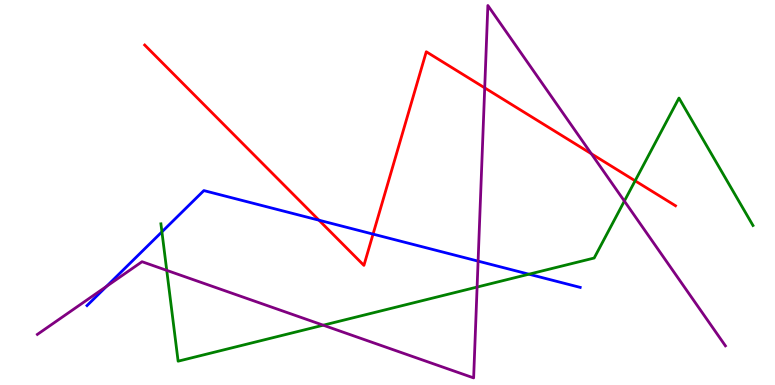[{'lines': ['blue', 'red'], 'intersections': [{'x': 4.12, 'y': 4.28}, {'x': 4.81, 'y': 3.92}]}, {'lines': ['green', 'red'], 'intersections': [{'x': 8.2, 'y': 5.3}]}, {'lines': ['purple', 'red'], 'intersections': [{'x': 6.25, 'y': 7.72}, {'x': 7.63, 'y': 6.01}]}, {'lines': ['blue', 'green'], 'intersections': [{'x': 2.09, 'y': 3.98}, {'x': 6.83, 'y': 2.88}]}, {'lines': ['blue', 'purple'], 'intersections': [{'x': 1.37, 'y': 2.56}, {'x': 6.17, 'y': 3.22}]}, {'lines': ['green', 'purple'], 'intersections': [{'x': 2.15, 'y': 2.98}, {'x': 4.17, 'y': 1.55}, {'x': 6.16, 'y': 2.54}, {'x': 8.06, 'y': 4.78}]}]